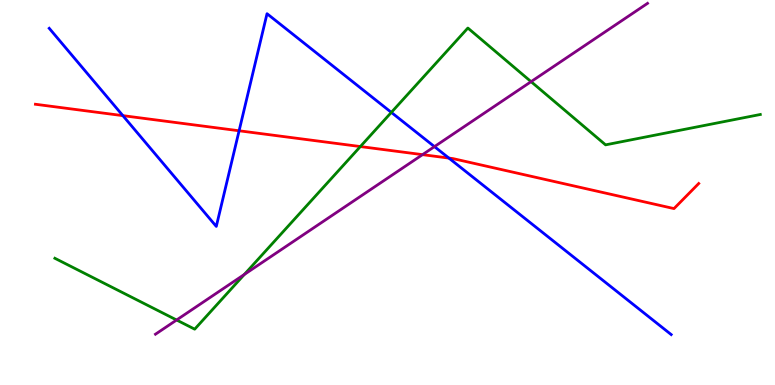[{'lines': ['blue', 'red'], 'intersections': [{'x': 1.59, 'y': 7.0}, {'x': 3.09, 'y': 6.6}, {'x': 5.79, 'y': 5.89}]}, {'lines': ['green', 'red'], 'intersections': [{'x': 4.65, 'y': 6.19}]}, {'lines': ['purple', 'red'], 'intersections': [{'x': 5.45, 'y': 5.98}]}, {'lines': ['blue', 'green'], 'intersections': [{'x': 5.05, 'y': 7.08}]}, {'lines': ['blue', 'purple'], 'intersections': [{'x': 5.61, 'y': 6.19}]}, {'lines': ['green', 'purple'], 'intersections': [{'x': 2.28, 'y': 1.69}, {'x': 3.15, 'y': 2.87}, {'x': 6.85, 'y': 7.88}]}]